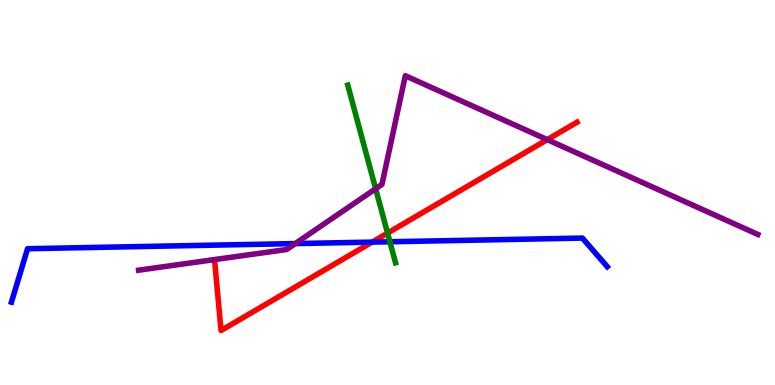[{'lines': ['blue', 'red'], 'intersections': [{'x': 4.8, 'y': 3.71}]}, {'lines': ['green', 'red'], 'intersections': [{'x': 5.0, 'y': 3.95}]}, {'lines': ['purple', 'red'], 'intersections': [{'x': 7.06, 'y': 6.37}]}, {'lines': ['blue', 'green'], 'intersections': [{'x': 5.03, 'y': 3.72}]}, {'lines': ['blue', 'purple'], 'intersections': [{'x': 3.81, 'y': 3.67}]}, {'lines': ['green', 'purple'], 'intersections': [{'x': 4.85, 'y': 5.1}]}]